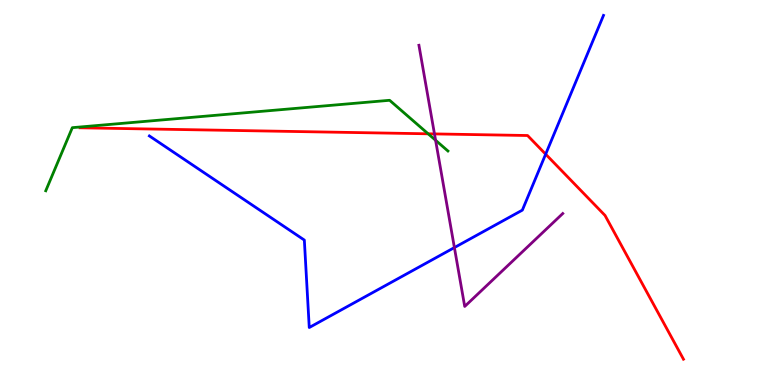[{'lines': ['blue', 'red'], 'intersections': [{'x': 7.04, 'y': 6.0}]}, {'lines': ['green', 'red'], 'intersections': [{'x': 5.52, 'y': 6.52}]}, {'lines': ['purple', 'red'], 'intersections': [{'x': 5.61, 'y': 6.52}]}, {'lines': ['blue', 'green'], 'intersections': []}, {'lines': ['blue', 'purple'], 'intersections': [{'x': 5.86, 'y': 3.57}]}, {'lines': ['green', 'purple'], 'intersections': [{'x': 5.62, 'y': 6.36}]}]